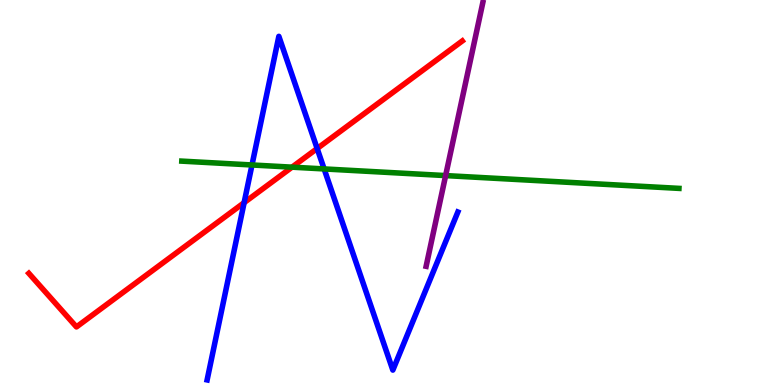[{'lines': ['blue', 'red'], 'intersections': [{'x': 3.15, 'y': 4.74}, {'x': 4.09, 'y': 6.14}]}, {'lines': ['green', 'red'], 'intersections': [{'x': 3.77, 'y': 5.66}]}, {'lines': ['purple', 'red'], 'intersections': []}, {'lines': ['blue', 'green'], 'intersections': [{'x': 3.25, 'y': 5.71}, {'x': 4.18, 'y': 5.61}]}, {'lines': ['blue', 'purple'], 'intersections': []}, {'lines': ['green', 'purple'], 'intersections': [{'x': 5.75, 'y': 5.44}]}]